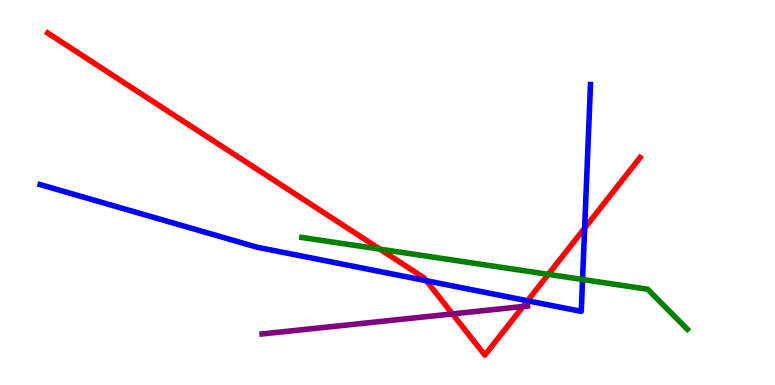[{'lines': ['blue', 'red'], 'intersections': [{'x': 5.5, 'y': 2.71}, {'x': 6.81, 'y': 2.19}, {'x': 7.54, 'y': 4.07}]}, {'lines': ['green', 'red'], 'intersections': [{'x': 4.9, 'y': 3.53}, {'x': 7.08, 'y': 2.87}]}, {'lines': ['purple', 'red'], 'intersections': [{'x': 5.84, 'y': 1.85}, {'x': 6.75, 'y': 2.04}]}, {'lines': ['blue', 'green'], 'intersections': [{'x': 7.52, 'y': 2.74}]}, {'lines': ['blue', 'purple'], 'intersections': []}, {'lines': ['green', 'purple'], 'intersections': []}]